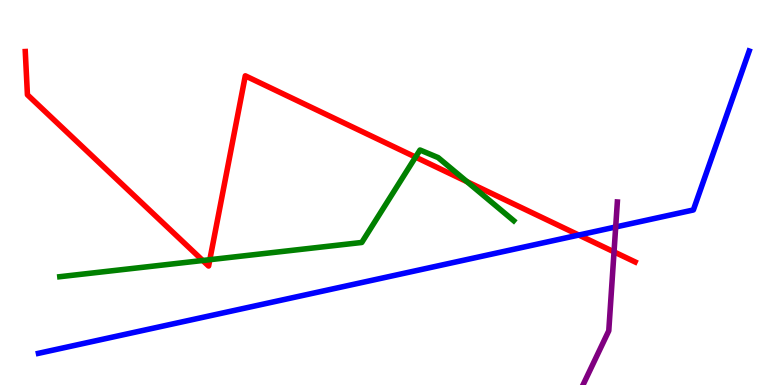[{'lines': ['blue', 'red'], 'intersections': [{'x': 7.47, 'y': 3.89}]}, {'lines': ['green', 'red'], 'intersections': [{'x': 2.62, 'y': 3.23}, {'x': 2.71, 'y': 3.25}, {'x': 5.36, 'y': 5.92}, {'x': 6.03, 'y': 5.28}]}, {'lines': ['purple', 'red'], 'intersections': [{'x': 7.92, 'y': 3.46}]}, {'lines': ['blue', 'green'], 'intersections': []}, {'lines': ['blue', 'purple'], 'intersections': [{'x': 7.94, 'y': 4.1}]}, {'lines': ['green', 'purple'], 'intersections': []}]